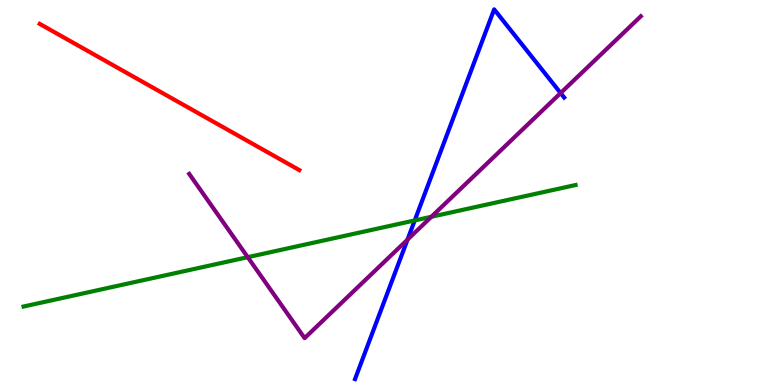[{'lines': ['blue', 'red'], 'intersections': []}, {'lines': ['green', 'red'], 'intersections': []}, {'lines': ['purple', 'red'], 'intersections': []}, {'lines': ['blue', 'green'], 'intersections': [{'x': 5.35, 'y': 4.27}]}, {'lines': ['blue', 'purple'], 'intersections': [{'x': 5.26, 'y': 3.78}, {'x': 7.23, 'y': 7.58}]}, {'lines': ['green', 'purple'], 'intersections': [{'x': 3.2, 'y': 3.32}, {'x': 5.57, 'y': 4.37}]}]